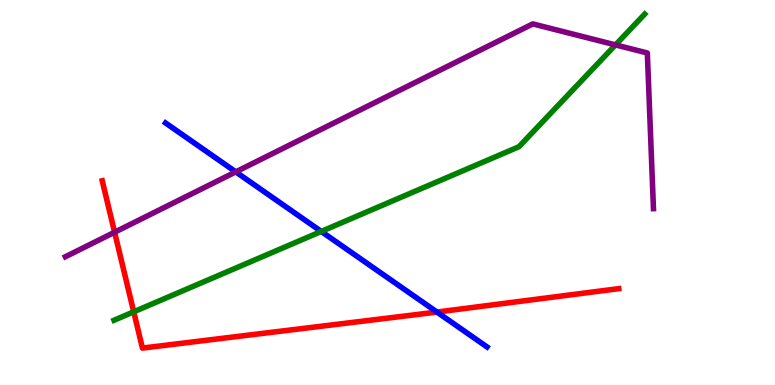[{'lines': ['blue', 'red'], 'intersections': [{'x': 5.64, 'y': 1.89}]}, {'lines': ['green', 'red'], 'intersections': [{'x': 1.73, 'y': 1.9}]}, {'lines': ['purple', 'red'], 'intersections': [{'x': 1.48, 'y': 3.97}]}, {'lines': ['blue', 'green'], 'intersections': [{'x': 4.15, 'y': 3.99}]}, {'lines': ['blue', 'purple'], 'intersections': [{'x': 3.04, 'y': 5.54}]}, {'lines': ['green', 'purple'], 'intersections': [{'x': 7.94, 'y': 8.83}]}]